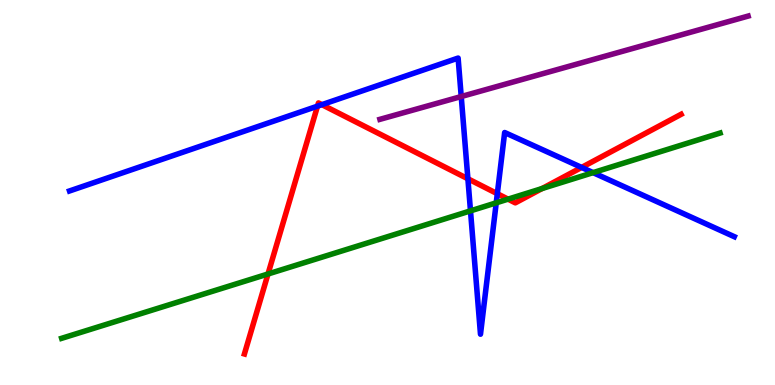[{'lines': ['blue', 'red'], 'intersections': [{'x': 4.1, 'y': 7.24}, {'x': 4.15, 'y': 7.28}, {'x': 6.04, 'y': 5.36}, {'x': 6.42, 'y': 4.97}, {'x': 7.5, 'y': 5.65}]}, {'lines': ['green', 'red'], 'intersections': [{'x': 3.46, 'y': 2.88}, {'x': 6.56, 'y': 4.83}, {'x': 6.99, 'y': 5.1}]}, {'lines': ['purple', 'red'], 'intersections': []}, {'lines': ['blue', 'green'], 'intersections': [{'x': 6.07, 'y': 4.52}, {'x': 6.4, 'y': 4.73}, {'x': 7.65, 'y': 5.52}]}, {'lines': ['blue', 'purple'], 'intersections': [{'x': 5.95, 'y': 7.49}]}, {'lines': ['green', 'purple'], 'intersections': []}]